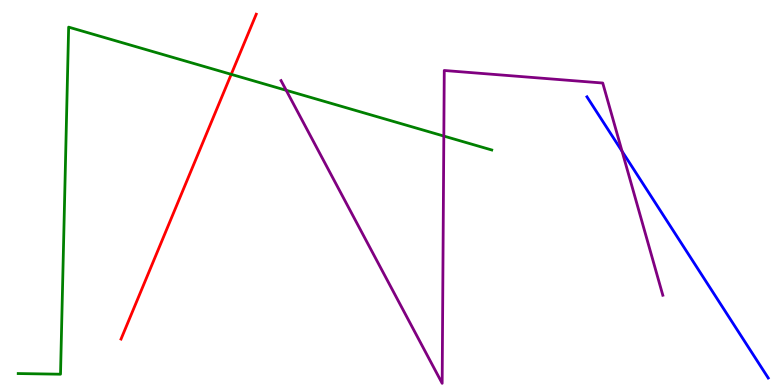[{'lines': ['blue', 'red'], 'intersections': []}, {'lines': ['green', 'red'], 'intersections': [{'x': 2.98, 'y': 8.07}]}, {'lines': ['purple', 'red'], 'intersections': []}, {'lines': ['blue', 'green'], 'intersections': []}, {'lines': ['blue', 'purple'], 'intersections': [{'x': 8.03, 'y': 6.07}]}, {'lines': ['green', 'purple'], 'intersections': [{'x': 3.69, 'y': 7.65}, {'x': 5.73, 'y': 6.47}]}]